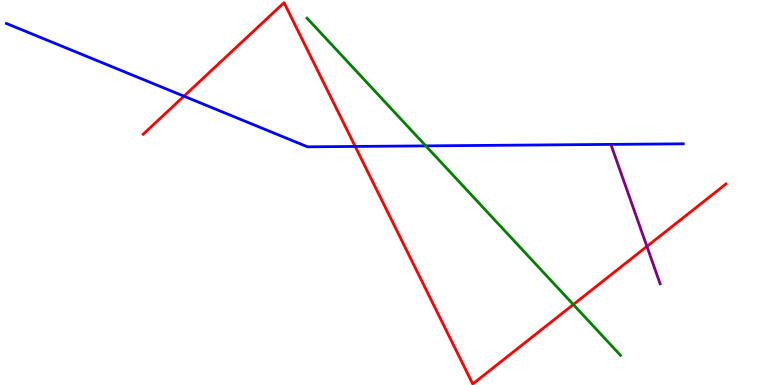[{'lines': ['blue', 'red'], 'intersections': [{'x': 2.37, 'y': 7.5}, {'x': 4.58, 'y': 6.2}]}, {'lines': ['green', 'red'], 'intersections': [{'x': 7.4, 'y': 2.09}]}, {'lines': ['purple', 'red'], 'intersections': [{'x': 8.35, 'y': 3.6}]}, {'lines': ['blue', 'green'], 'intersections': [{'x': 5.49, 'y': 6.21}]}, {'lines': ['blue', 'purple'], 'intersections': []}, {'lines': ['green', 'purple'], 'intersections': []}]